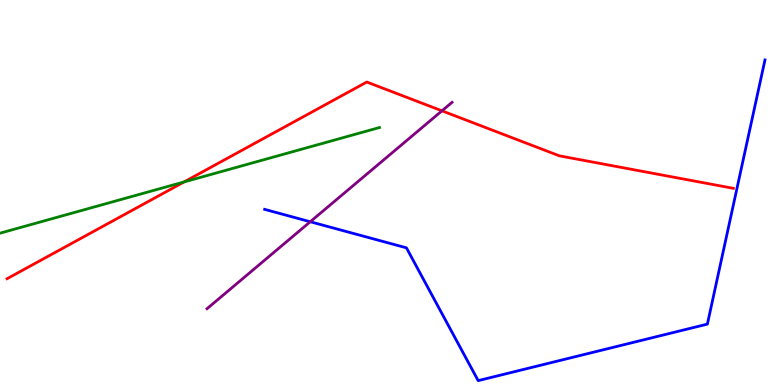[{'lines': ['blue', 'red'], 'intersections': []}, {'lines': ['green', 'red'], 'intersections': [{'x': 2.37, 'y': 5.27}]}, {'lines': ['purple', 'red'], 'intersections': [{'x': 5.7, 'y': 7.12}]}, {'lines': ['blue', 'green'], 'intersections': []}, {'lines': ['blue', 'purple'], 'intersections': [{'x': 4.0, 'y': 4.24}]}, {'lines': ['green', 'purple'], 'intersections': []}]